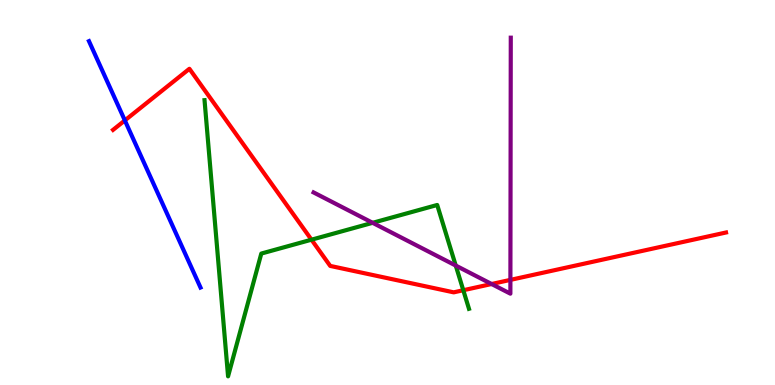[{'lines': ['blue', 'red'], 'intersections': [{'x': 1.61, 'y': 6.87}]}, {'lines': ['green', 'red'], 'intersections': [{'x': 4.02, 'y': 3.77}, {'x': 5.98, 'y': 2.46}]}, {'lines': ['purple', 'red'], 'intersections': [{'x': 6.34, 'y': 2.62}, {'x': 6.59, 'y': 2.73}]}, {'lines': ['blue', 'green'], 'intersections': []}, {'lines': ['blue', 'purple'], 'intersections': []}, {'lines': ['green', 'purple'], 'intersections': [{'x': 4.81, 'y': 4.21}, {'x': 5.88, 'y': 3.1}]}]